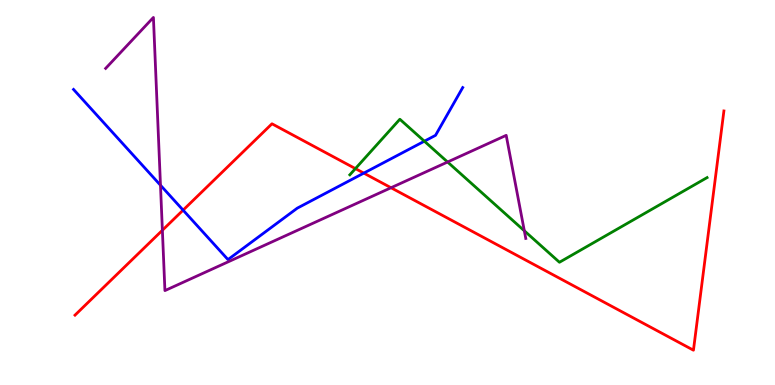[{'lines': ['blue', 'red'], 'intersections': [{'x': 2.36, 'y': 4.54}, {'x': 4.69, 'y': 5.5}]}, {'lines': ['green', 'red'], 'intersections': [{'x': 4.59, 'y': 5.62}]}, {'lines': ['purple', 'red'], 'intersections': [{'x': 2.1, 'y': 4.02}, {'x': 5.05, 'y': 5.12}]}, {'lines': ['blue', 'green'], 'intersections': [{'x': 5.48, 'y': 6.33}]}, {'lines': ['blue', 'purple'], 'intersections': [{'x': 2.07, 'y': 5.19}]}, {'lines': ['green', 'purple'], 'intersections': [{'x': 5.78, 'y': 5.79}, {'x': 6.77, 'y': 4.01}]}]